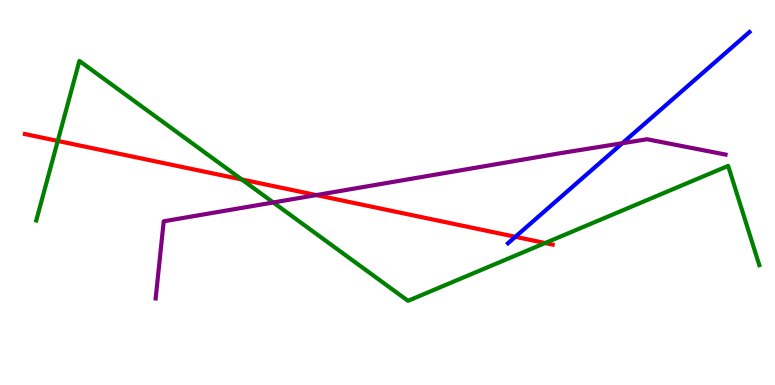[{'lines': ['blue', 'red'], 'intersections': [{'x': 6.65, 'y': 3.85}]}, {'lines': ['green', 'red'], 'intersections': [{'x': 0.745, 'y': 6.34}, {'x': 3.12, 'y': 5.34}, {'x': 7.03, 'y': 3.69}]}, {'lines': ['purple', 'red'], 'intersections': [{'x': 4.08, 'y': 4.93}]}, {'lines': ['blue', 'green'], 'intersections': []}, {'lines': ['blue', 'purple'], 'intersections': [{'x': 8.03, 'y': 6.28}]}, {'lines': ['green', 'purple'], 'intersections': [{'x': 3.53, 'y': 4.74}]}]